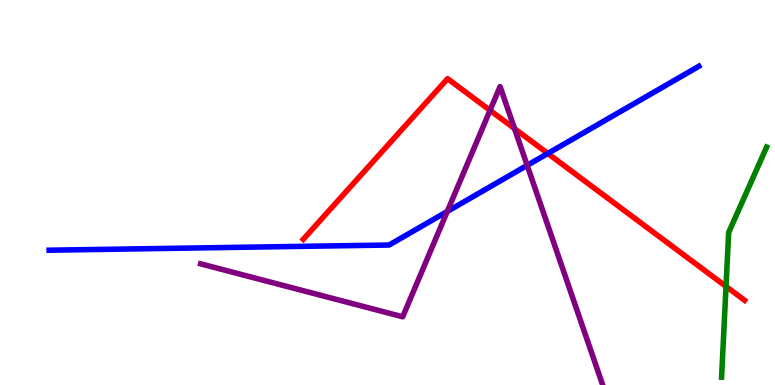[{'lines': ['blue', 'red'], 'intersections': [{'x': 7.07, 'y': 6.01}]}, {'lines': ['green', 'red'], 'intersections': [{'x': 9.37, 'y': 2.56}]}, {'lines': ['purple', 'red'], 'intersections': [{'x': 6.32, 'y': 7.13}, {'x': 6.64, 'y': 6.66}]}, {'lines': ['blue', 'green'], 'intersections': []}, {'lines': ['blue', 'purple'], 'intersections': [{'x': 5.77, 'y': 4.51}, {'x': 6.8, 'y': 5.7}]}, {'lines': ['green', 'purple'], 'intersections': []}]